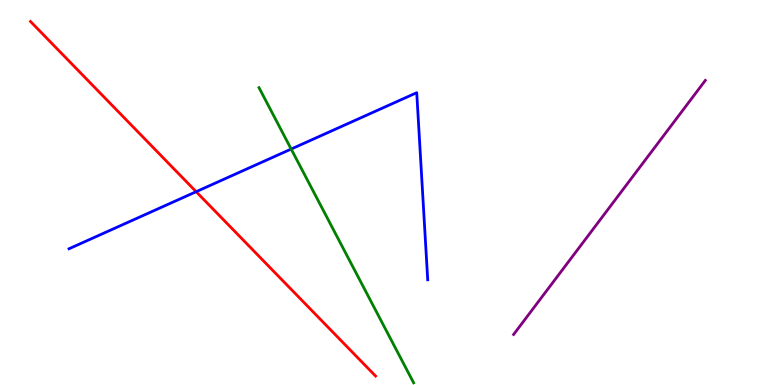[{'lines': ['blue', 'red'], 'intersections': [{'x': 2.53, 'y': 5.02}]}, {'lines': ['green', 'red'], 'intersections': []}, {'lines': ['purple', 'red'], 'intersections': []}, {'lines': ['blue', 'green'], 'intersections': [{'x': 3.76, 'y': 6.13}]}, {'lines': ['blue', 'purple'], 'intersections': []}, {'lines': ['green', 'purple'], 'intersections': []}]